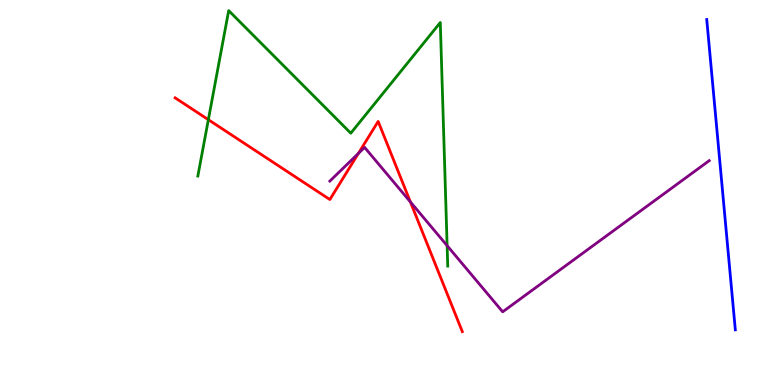[{'lines': ['blue', 'red'], 'intersections': []}, {'lines': ['green', 'red'], 'intersections': [{'x': 2.69, 'y': 6.89}]}, {'lines': ['purple', 'red'], 'intersections': [{'x': 4.62, 'y': 6.01}, {'x': 5.3, 'y': 4.76}]}, {'lines': ['blue', 'green'], 'intersections': []}, {'lines': ['blue', 'purple'], 'intersections': []}, {'lines': ['green', 'purple'], 'intersections': [{'x': 5.77, 'y': 3.62}]}]